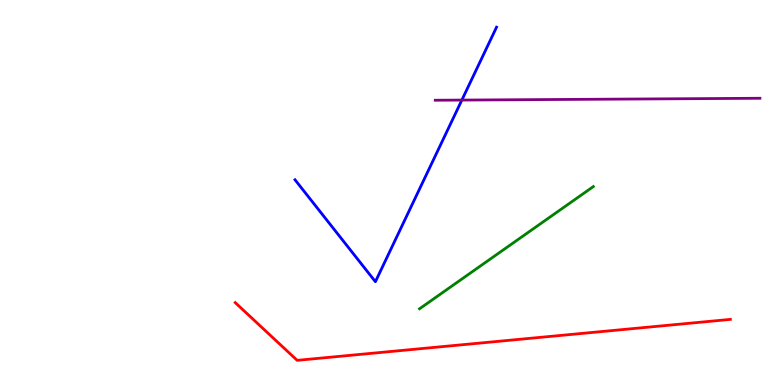[{'lines': ['blue', 'red'], 'intersections': []}, {'lines': ['green', 'red'], 'intersections': []}, {'lines': ['purple', 'red'], 'intersections': []}, {'lines': ['blue', 'green'], 'intersections': []}, {'lines': ['blue', 'purple'], 'intersections': [{'x': 5.96, 'y': 7.4}]}, {'lines': ['green', 'purple'], 'intersections': []}]